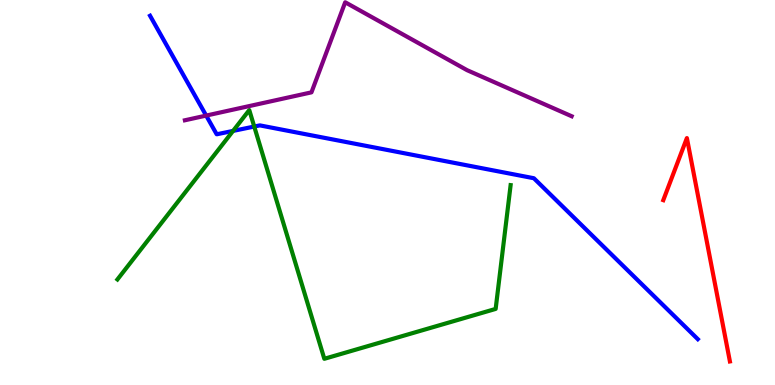[{'lines': ['blue', 'red'], 'intersections': []}, {'lines': ['green', 'red'], 'intersections': []}, {'lines': ['purple', 'red'], 'intersections': []}, {'lines': ['blue', 'green'], 'intersections': [{'x': 3.01, 'y': 6.6}, {'x': 3.28, 'y': 6.71}]}, {'lines': ['blue', 'purple'], 'intersections': [{'x': 2.66, 'y': 7.0}]}, {'lines': ['green', 'purple'], 'intersections': []}]